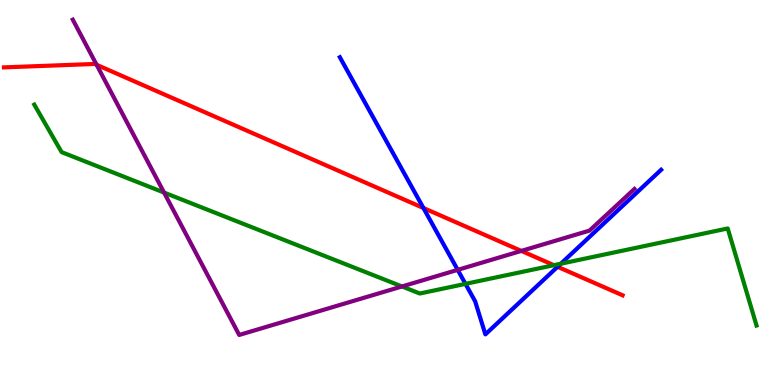[{'lines': ['blue', 'red'], 'intersections': [{'x': 5.46, 'y': 4.6}, {'x': 7.19, 'y': 3.07}]}, {'lines': ['green', 'red'], 'intersections': [{'x': 7.15, 'y': 3.11}]}, {'lines': ['purple', 'red'], 'intersections': [{'x': 1.25, 'y': 8.32}, {'x': 6.73, 'y': 3.48}]}, {'lines': ['blue', 'green'], 'intersections': [{'x': 6.01, 'y': 2.63}, {'x': 7.24, 'y': 3.15}]}, {'lines': ['blue', 'purple'], 'intersections': [{'x': 5.91, 'y': 2.99}]}, {'lines': ['green', 'purple'], 'intersections': [{'x': 2.12, 'y': 5.0}, {'x': 5.19, 'y': 2.56}]}]